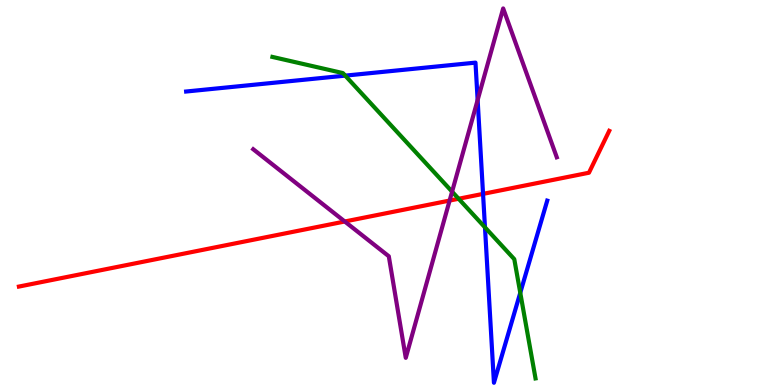[{'lines': ['blue', 'red'], 'intersections': [{'x': 6.23, 'y': 4.96}]}, {'lines': ['green', 'red'], 'intersections': [{'x': 5.92, 'y': 4.84}]}, {'lines': ['purple', 'red'], 'intersections': [{'x': 4.45, 'y': 4.25}, {'x': 5.8, 'y': 4.79}]}, {'lines': ['blue', 'green'], 'intersections': [{'x': 4.45, 'y': 8.04}, {'x': 6.26, 'y': 4.09}, {'x': 6.71, 'y': 2.4}]}, {'lines': ['blue', 'purple'], 'intersections': [{'x': 6.16, 'y': 7.4}]}, {'lines': ['green', 'purple'], 'intersections': [{'x': 5.83, 'y': 5.02}]}]